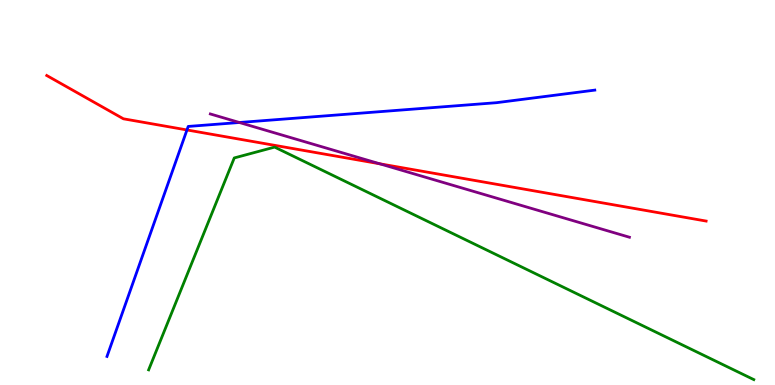[{'lines': ['blue', 'red'], 'intersections': [{'x': 2.41, 'y': 6.62}]}, {'lines': ['green', 'red'], 'intersections': []}, {'lines': ['purple', 'red'], 'intersections': [{'x': 4.9, 'y': 5.75}]}, {'lines': ['blue', 'green'], 'intersections': []}, {'lines': ['blue', 'purple'], 'intersections': [{'x': 3.09, 'y': 6.82}]}, {'lines': ['green', 'purple'], 'intersections': []}]